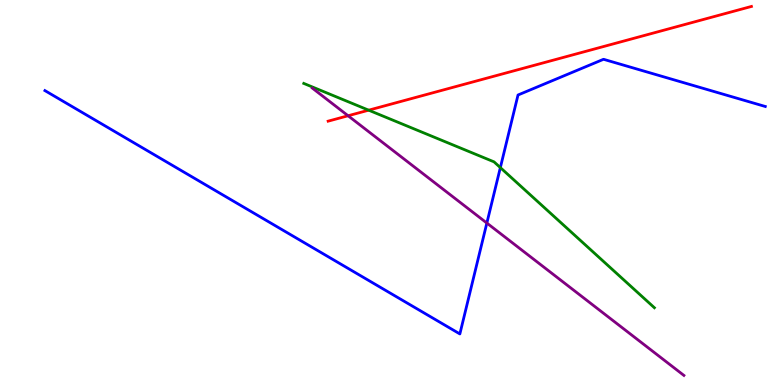[{'lines': ['blue', 'red'], 'intersections': []}, {'lines': ['green', 'red'], 'intersections': [{'x': 4.76, 'y': 7.14}]}, {'lines': ['purple', 'red'], 'intersections': [{'x': 4.49, 'y': 6.99}]}, {'lines': ['blue', 'green'], 'intersections': [{'x': 6.46, 'y': 5.65}]}, {'lines': ['blue', 'purple'], 'intersections': [{'x': 6.28, 'y': 4.21}]}, {'lines': ['green', 'purple'], 'intersections': []}]